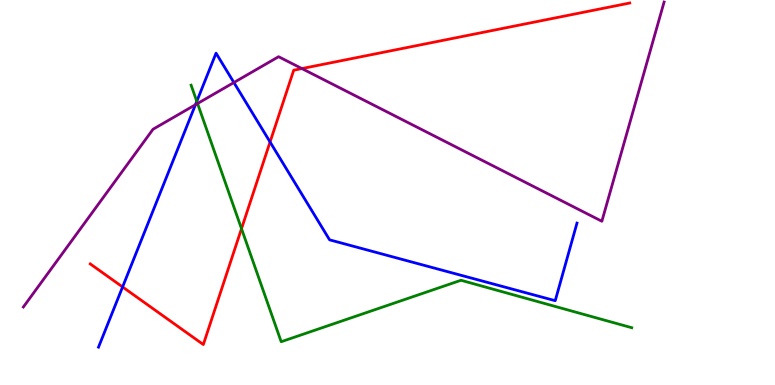[{'lines': ['blue', 'red'], 'intersections': [{'x': 1.58, 'y': 2.55}, {'x': 3.48, 'y': 6.31}]}, {'lines': ['green', 'red'], 'intersections': [{'x': 3.12, 'y': 4.06}]}, {'lines': ['purple', 'red'], 'intersections': [{'x': 3.9, 'y': 8.22}]}, {'lines': ['blue', 'green'], 'intersections': [{'x': 2.54, 'y': 7.37}]}, {'lines': ['blue', 'purple'], 'intersections': [{'x': 2.52, 'y': 7.28}, {'x': 3.02, 'y': 7.86}]}, {'lines': ['green', 'purple'], 'intersections': [{'x': 2.55, 'y': 7.31}]}]